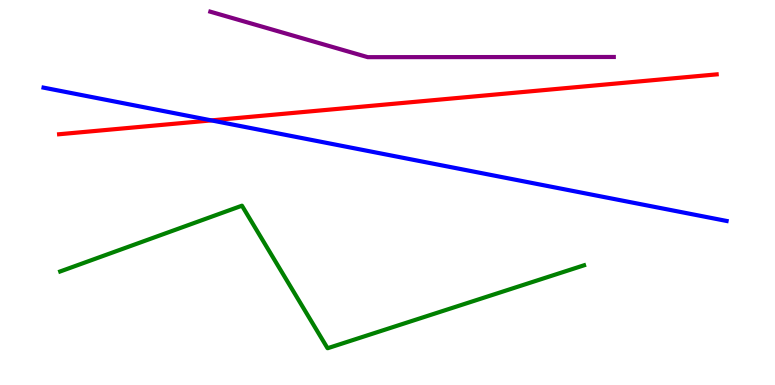[{'lines': ['blue', 'red'], 'intersections': [{'x': 2.73, 'y': 6.87}]}, {'lines': ['green', 'red'], 'intersections': []}, {'lines': ['purple', 'red'], 'intersections': []}, {'lines': ['blue', 'green'], 'intersections': []}, {'lines': ['blue', 'purple'], 'intersections': []}, {'lines': ['green', 'purple'], 'intersections': []}]